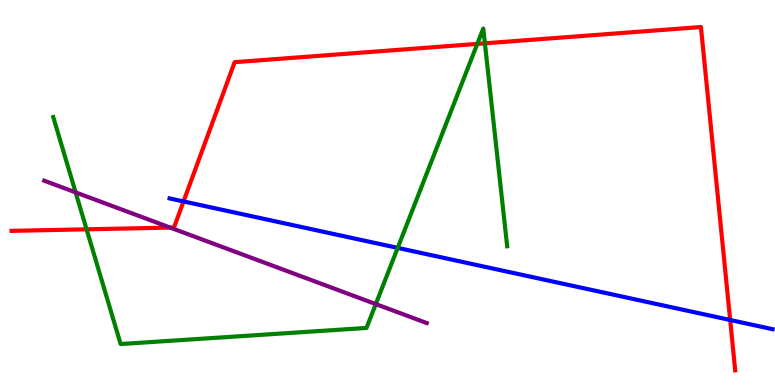[{'lines': ['blue', 'red'], 'intersections': [{'x': 2.37, 'y': 4.77}, {'x': 9.42, 'y': 1.69}]}, {'lines': ['green', 'red'], 'intersections': [{'x': 1.12, 'y': 4.04}, {'x': 6.16, 'y': 8.86}, {'x': 6.26, 'y': 8.87}]}, {'lines': ['purple', 'red'], 'intersections': [{'x': 2.2, 'y': 4.09}]}, {'lines': ['blue', 'green'], 'intersections': [{'x': 5.13, 'y': 3.56}]}, {'lines': ['blue', 'purple'], 'intersections': []}, {'lines': ['green', 'purple'], 'intersections': [{'x': 0.976, 'y': 5.0}, {'x': 4.85, 'y': 2.1}]}]